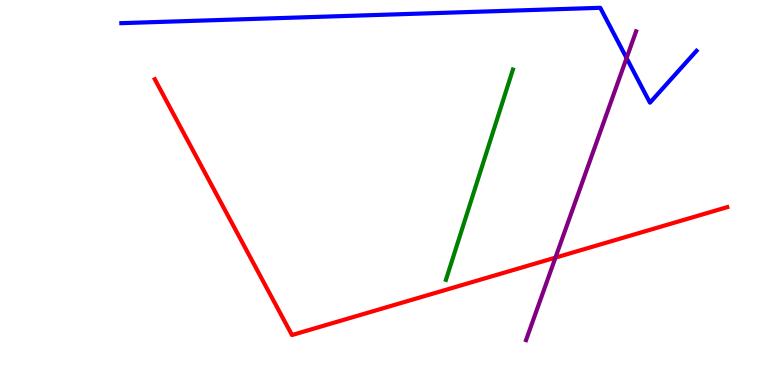[{'lines': ['blue', 'red'], 'intersections': []}, {'lines': ['green', 'red'], 'intersections': []}, {'lines': ['purple', 'red'], 'intersections': [{'x': 7.17, 'y': 3.31}]}, {'lines': ['blue', 'green'], 'intersections': []}, {'lines': ['blue', 'purple'], 'intersections': [{'x': 8.08, 'y': 8.49}]}, {'lines': ['green', 'purple'], 'intersections': []}]